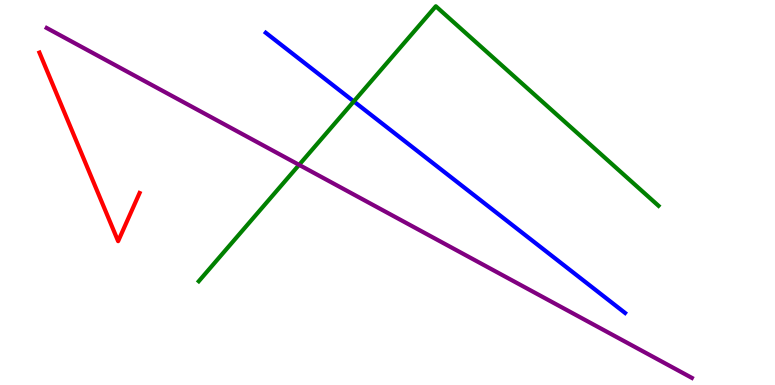[{'lines': ['blue', 'red'], 'intersections': []}, {'lines': ['green', 'red'], 'intersections': []}, {'lines': ['purple', 'red'], 'intersections': []}, {'lines': ['blue', 'green'], 'intersections': [{'x': 4.57, 'y': 7.37}]}, {'lines': ['blue', 'purple'], 'intersections': []}, {'lines': ['green', 'purple'], 'intersections': [{'x': 3.86, 'y': 5.72}]}]